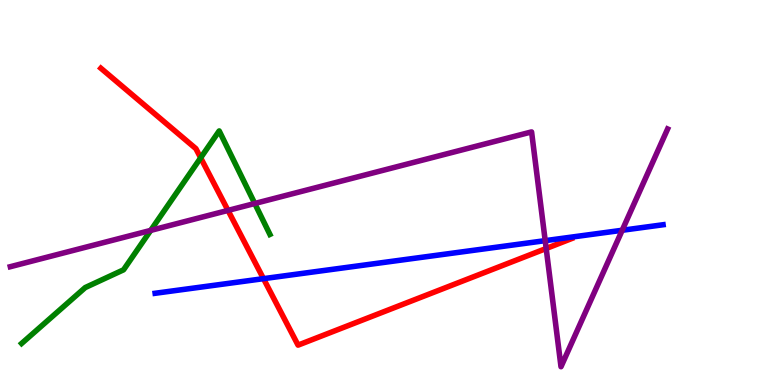[{'lines': ['blue', 'red'], 'intersections': [{'x': 3.4, 'y': 2.76}]}, {'lines': ['green', 'red'], 'intersections': [{'x': 2.59, 'y': 5.9}]}, {'lines': ['purple', 'red'], 'intersections': [{'x': 2.94, 'y': 4.53}, {'x': 7.05, 'y': 3.55}]}, {'lines': ['blue', 'green'], 'intersections': []}, {'lines': ['blue', 'purple'], 'intersections': [{'x': 7.03, 'y': 3.75}, {'x': 8.03, 'y': 4.02}]}, {'lines': ['green', 'purple'], 'intersections': [{'x': 1.94, 'y': 4.02}, {'x': 3.29, 'y': 4.71}]}]